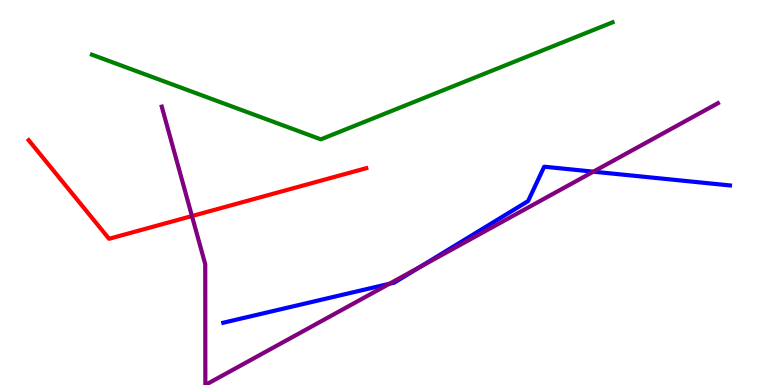[{'lines': ['blue', 'red'], 'intersections': []}, {'lines': ['green', 'red'], 'intersections': []}, {'lines': ['purple', 'red'], 'intersections': [{'x': 2.48, 'y': 4.39}]}, {'lines': ['blue', 'green'], 'intersections': []}, {'lines': ['blue', 'purple'], 'intersections': [{'x': 5.02, 'y': 2.63}, {'x': 5.42, 'y': 3.06}, {'x': 7.66, 'y': 5.54}]}, {'lines': ['green', 'purple'], 'intersections': []}]